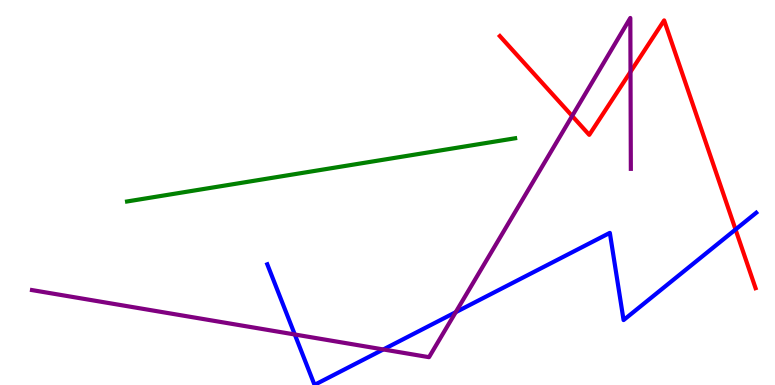[{'lines': ['blue', 'red'], 'intersections': [{'x': 9.49, 'y': 4.04}]}, {'lines': ['green', 'red'], 'intersections': []}, {'lines': ['purple', 'red'], 'intersections': [{'x': 7.38, 'y': 6.99}, {'x': 8.14, 'y': 8.14}]}, {'lines': ['blue', 'green'], 'intersections': []}, {'lines': ['blue', 'purple'], 'intersections': [{'x': 3.8, 'y': 1.31}, {'x': 4.95, 'y': 0.923}, {'x': 5.88, 'y': 1.89}]}, {'lines': ['green', 'purple'], 'intersections': []}]